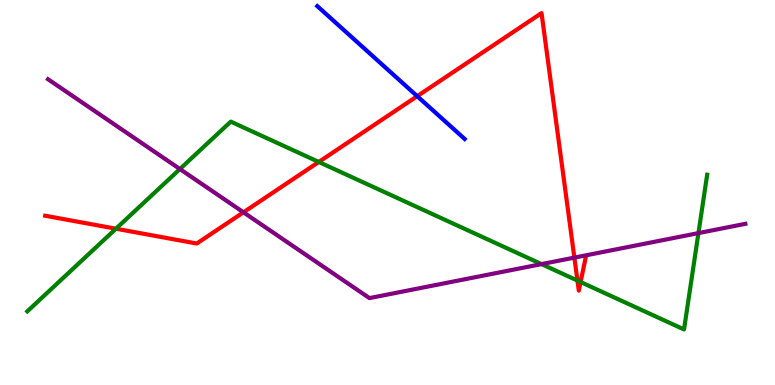[{'lines': ['blue', 'red'], 'intersections': [{'x': 5.38, 'y': 7.5}]}, {'lines': ['green', 'red'], 'intersections': [{'x': 1.5, 'y': 4.06}, {'x': 4.11, 'y': 5.79}, {'x': 7.45, 'y': 2.71}, {'x': 7.49, 'y': 2.67}]}, {'lines': ['purple', 'red'], 'intersections': [{'x': 3.14, 'y': 4.49}, {'x': 7.41, 'y': 3.31}]}, {'lines': ['blue', 'green'], 'intersections': []}, {'lines': ['blue', 'purple'], 'intersections': []}, {'lines': ['green', 'purple'], 'intersections': [{'x': 2.32, 'y': 5.61}, {'x': 6.99, 'y': 3.14}, {'x': 9.01, 'y': 3.95}]}]